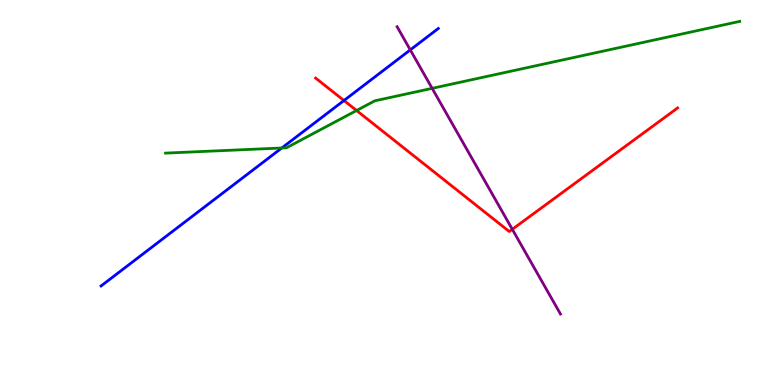[{'lines': ['blue', 'red'], 'intersections': [{'x': 4.44, 'y': 7.39}]}, {'lines': ['green', 'red'], 'intersections': [{'x': 4.6, 'y': 7.13}]}, {'lines': ['purple', 'red'], 'intersections': [{'x': 6.61, 'y': 4.04}]}, {'lines': ['blue', 'green'], 'intersections': [{'x': 3.64, 'y': 6.16}]}, {'lines': ['blue', 'purple'], 'intersections': [{'x': 5.29, 'y': 8.7}]}, {'lines': ['green', 'purple'], 'intersections': [{'x': 5.58, 'y': 7.71}]}]